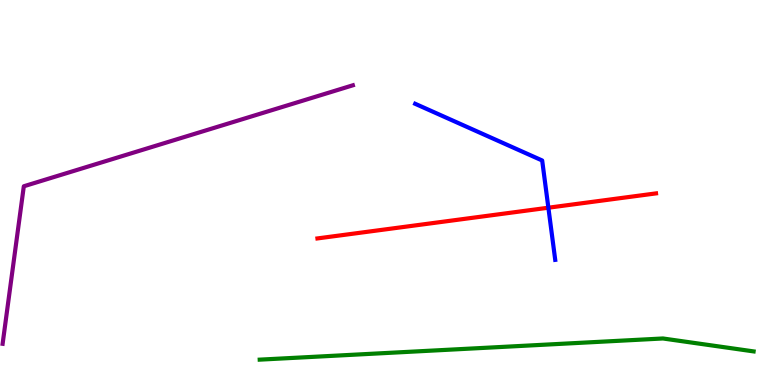[{'lines': ['blue', 'red'], 'intersections': [{'x': 7.08, 'y': 4.6}]}, {'lines': ['green', 'red'], 'intersections': []}, {'lines': ['purple', 'red'], 'intersections': []}, {'lines': ['blue', 'green'], 'intersections': []}, {'lines': ['blue', 'purple'], 'intersections': []}, {'lines': ['green', 'purple'], 'intersections': []}]